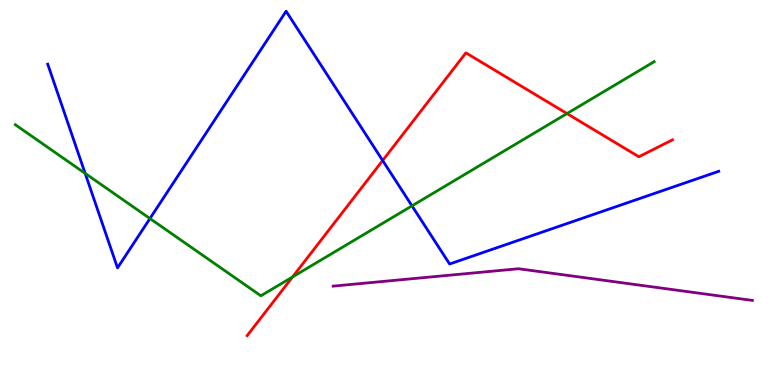[{'lines': ['blue', 'red'], 'intersections': [{'x': 4.94, 'y': 5.83}]}, {'lines': ['green', 'red'], 'intersections': [{'x': 3.78, 'y': 2.81}, {'x': 7.32, 'y': 7.05}]}, {'lines': ['purple', 'red'], 'intersections': []}, {'lines': ['blue', 'green'], 'intersections': [{'x': 1.1, 'y': 5.5}, {'x': 1.93, 'y': 4.32}, {'x': 5.32, 'y': 4.65}]}, {'lines': ['blue', 'purple'], 'intersections': []}, {'lines': ['green', 'purple'], 'intersections': []}]